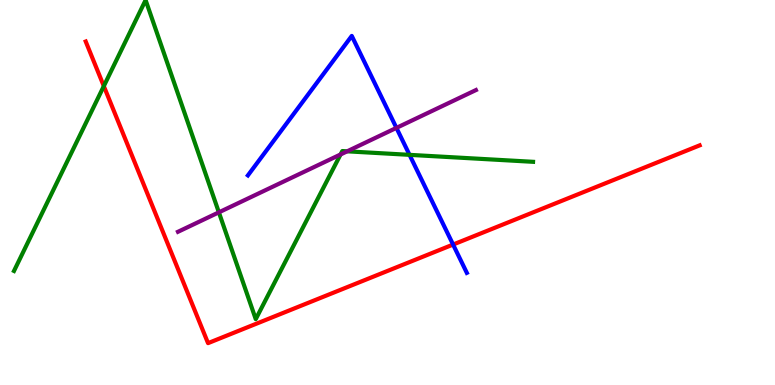[{'lines': ['blue', 'red'], 'intersections': [{'x': 5.85, 'y': 3.65}]}, {'lines': ['green', 'red'], 'intersections': [{'x': 1.34, 'y': 7.76}]}, {'lines': ['purple', 'red'], 'intersections': []}, {'lines': ['blue', 'green'], 'intersections': [{'x': 5.28, 'y': 5.98}]}, {'lines': ['blue', 'purple'], 'intersections': [{'x': 5.12, 'y': 6.68}]}, {'lines': ['green', 'purple'], 'intersections': [{'x': 2.82, 'y': 4.48}, {'x': 4.39, 'y': 5.99}, {'x': 4.48, 'y': 6.07}]}]